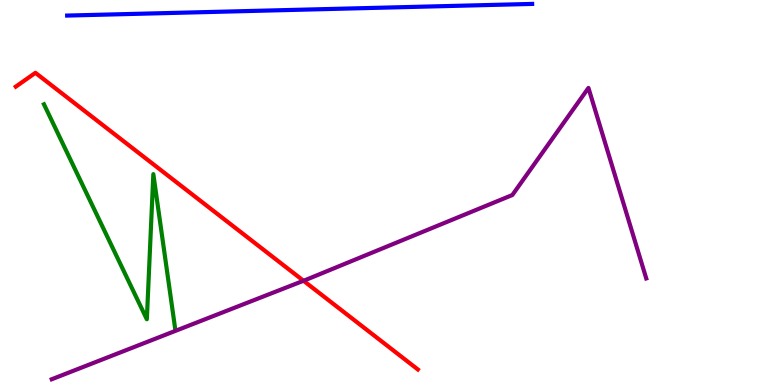[{'lines': ['blue', 'red'], 'intersections': []}, {'lines': ['green', 'red'], 'intersections': []}, {'lines': ['purple', 'red'], 'intersections': [{'x': 3.92, 'y': 2.71}]}, {'lines': ['blue', 'green'], 'intersections': []}, {'lines': ['blue', 'purple'], 'intersections': []}, {'lines': ['green', 'purple'], 'intersections': []}]